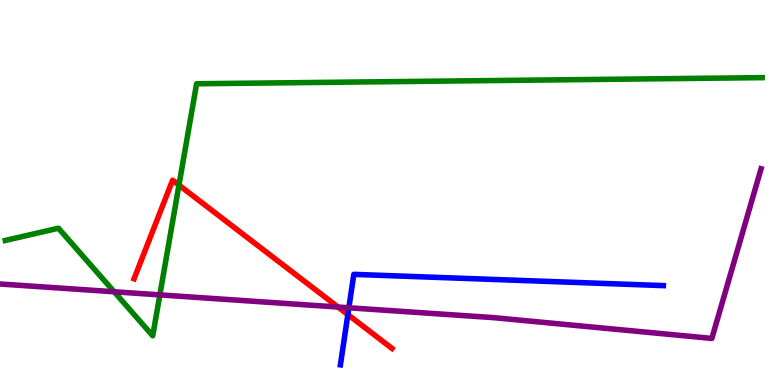[{'lines': ['blue', 'red'], 'intersections': [{'x': 4.49, 'y': 1.83}]}, {'lines': ['green', 'red'], 'intersections': [{'x': 2.31, 'y': 5.19}]}, {'lines': ['purple', 'red'], 'intersections': [{'x': 4.36, 'y': 2.03}]}, {'lines': ['blue', 'green'], 'intersections': []}, {'lines': ['blue', 'purple'], 'intersections': [{'x': 4.5, 'y': 2.01}]}, {'lines': ['green', 'purple'], 'intersections': [{'x': 1.47, 'y': 2.42}, {'x': 2.06, 'y': 2.34}]}]